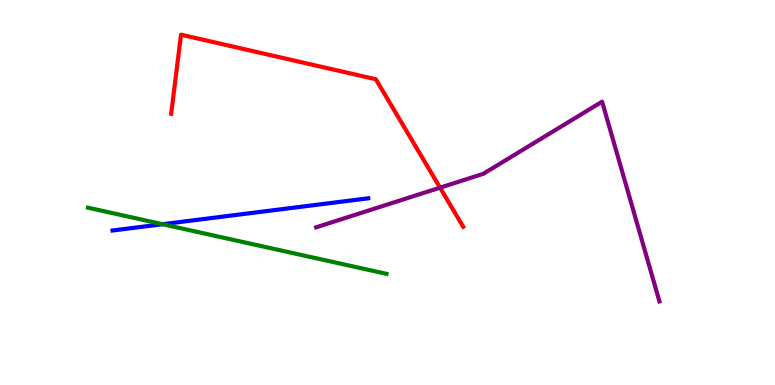[{'lines': ['blue', 'red'], 'intersections': []}, {'lines': ['green', 'red'], 'intersections': []}, {'lines': ['purple', 'red'], 'intersections': [{'x': 5.68, 'y': 5.13}]}, {'lines': ['blue', 'green'], 'intersections': [{'x': 2.1, 'y': 4.18}]}, {'lines': ['blue', 'purple'], 'intersections': []}, {'lines': ['green', 'purple'], 'intersections': []}]